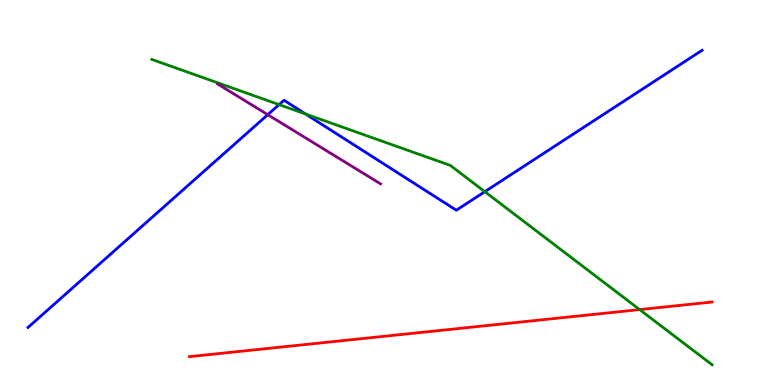[{'lines': ['blue', 'red'], 'intersections': []}, {'lines': ['green', 'red'], 'intersections': [{'x': 8.25, 'y': 1.96}]}, {'lines': ['purple', 'red'], 'intersections': []}, {'lines': ['blue', 'green'], 'intersections': [{'x': 3.6, 'y': 7.28}, {'x': 3.94, 'y': 7.04}, {'x': 6.26, 'y': 5.02}]}, {'lines': ['blue', 'purple'], 'intersections': [{'x': 3.45, 'y': 7.02}]}, {'lines': ['green', 'purple'], 'intersections': []}]